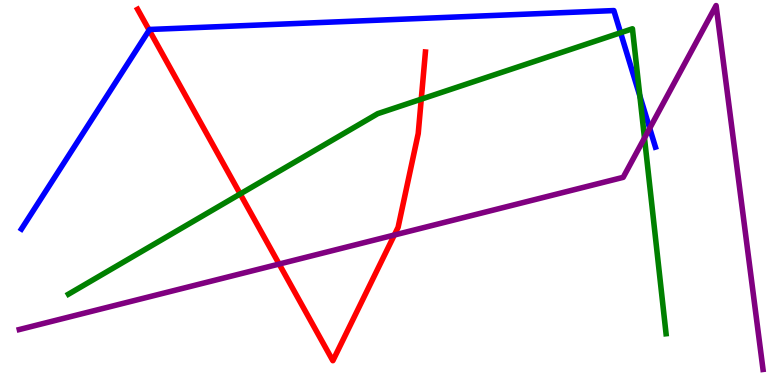[{'lines': ['blue', 'red'], 'intersections': [{'x': 1.92, 'y': 9.22}]}, {'lines': ['green', 'red'], 'intersections': [{'x': 3.1, 'y': 4.96}, {'x': 5.44, 'y': 7.42}]}, {'lines': ['purple', 'red'], 'intersections': [{'x': 3.6, 'y': 3.14}, {'x': 5.09, 'y': 3.9}]}, {'lines': ['blue', 'green'], 'intersections': [{'x': 8.01, 'y': 9.15}, {'x': 8.26, 'y': 7.51}]}, {'lines': ['blue', 'purple'], 'intersections': [{'x': 8.38, 'y': 6.67}]}, {'lines': ['green', 'purple'], 'intersections': [{'x': 8.32, 'y': 6.42}]}]